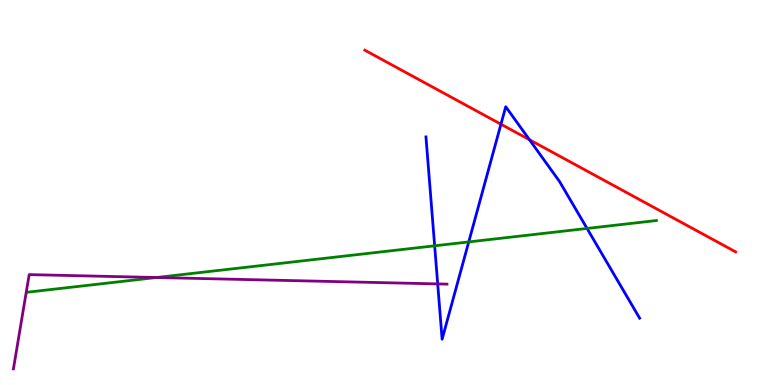[{'lines': ['blue', 'red'], 'intersections': [{'x': 6.46, 'y': 6.77}, {'x': 6.83, 'y': 6.37}]}, {'lines': ['green', 'red'], 'intersections': []}, {'lines': ['purple', 'red'], 'intersections': []}, {'lines': ['blue', 'green'], 'intersections': [{'x': 5.61, 'y': 3.62}, {'x': 6.05, 'y': 3.72}, {'x': 7.57, 'y': 4.07}]}, {'lines': ['blue', 'purple'], 'intersections': [{'x': 5.65, 'y': 2.63}]}, {'lines': ['green', 'purple'], 'intersections': [{'x': 2.02, 'y': 2.79}]}]